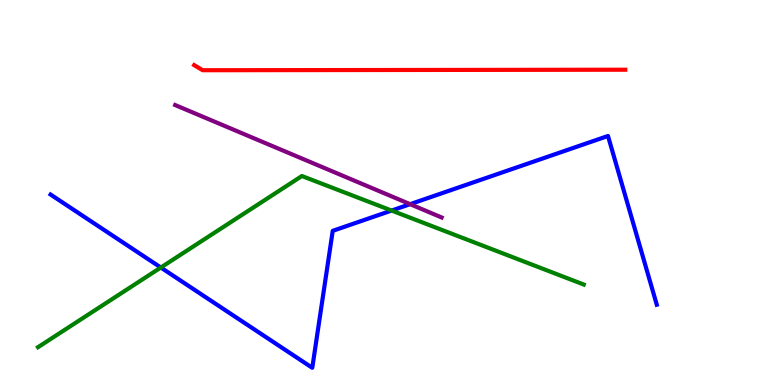[{'lines': ['blue', 'red'], 'intersections': []}, {'lines': ['green', 'red'], 'intersections': []}, {'lines': ['purple', 'red'], 'intersections': []}, {'lines': ['blue', 'green'], 'intersections': [{'x': 2.08, 'y': 3.05}, {'x': 5.05, 'y': 4.53}]}, {'lines': ['blue', 'purple'], 'intersections': [{'x': 5.29, 'y': 4.7}]}, {'lines': ['green', 'purple'], 'intersections': []}]